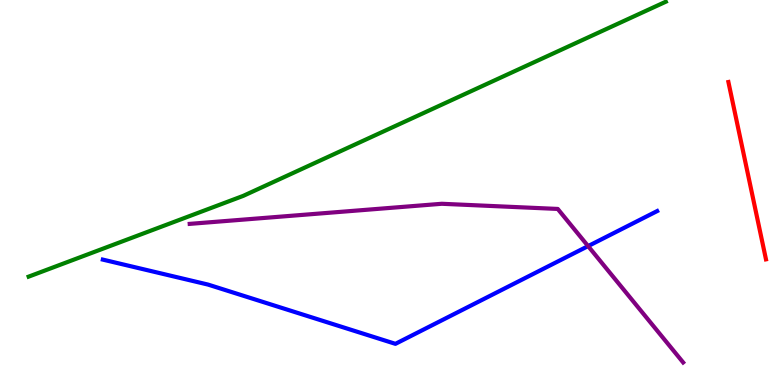[{'lines': ['blue', 'red'], 'intersections': []}, {'lines': ['green', 'red'], 'intersections': []}, {'lines': ['purple', 'red'], 'intersections': []}, {'lines': ['blue', 'green'], 'intersections': []}, {'lines': ['blue', 'purple'], 'intersections': [{'x': 7.59, 'y': 3.61}]}, {'lines': ['green', 'purple'], 'intersections': []}]